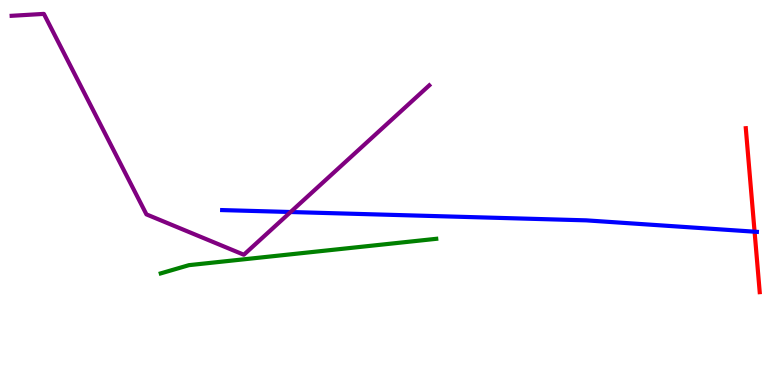[{'lines': ['blue', 'red'], 'intersections': [{'x': 9.74, 'y': 3.98}]}, {'lines': ['green', 'red'], 'intersections': []}, {'lines': ['purple', 'red'], 'intersections': []}, {'lines': ['blue', 'green'], 'intersections': []}, {'lines': ['blue', 'purple'], 'intersections': [{'x': 3.75, 'y': 4.49}]}, {'lines': ['green', 'purple'], 'intersections': []}]